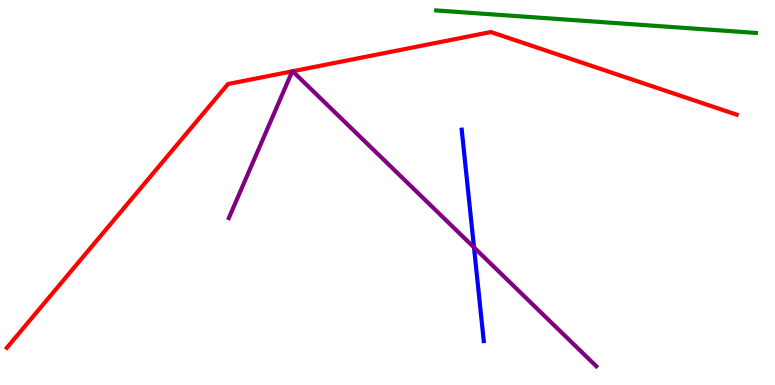[{'lines': ['blue', 'red'], 'intersections': []}, {'lines': ['green', 'red'], 'intersections': []}, {'lines': ['purple', 'red'], 'intersections': [{'x': 3.77, 'y': 8.15}, {'x': 3.78, 'y': 8.15}]}, {'lines': ['blue', 'green'], 'intersections': []}, {'lines': ['blue', 'purple'], 'intersections': [{'x': 6.12, 'y': 3.57}]}, {'lines': ['green', 'purple'], 'intersections': []}]